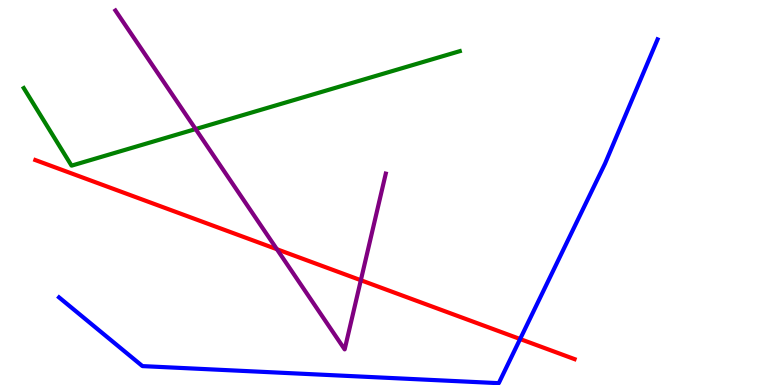[{'lines': ['blue', 'red'], 'intersections': [{'x': 6.71, 'y': 1.19}]}, {'lines': ['green', 'red'], 'intersections': []}, {'lines': ['purple', 'red'], 'intersections': [{'x': 3.57, 'y': 3.53}, {'x': 4.66, 'y': 2.72}]}, {'lines': ['blue', 'green'], 'intersections': []}, {'lines': ['blue', 'purple'], 'intersections': []}, {'lines': ['green', 'purple'], 'intersections': [{'x': 2.52, 'y': 6.65}]}]